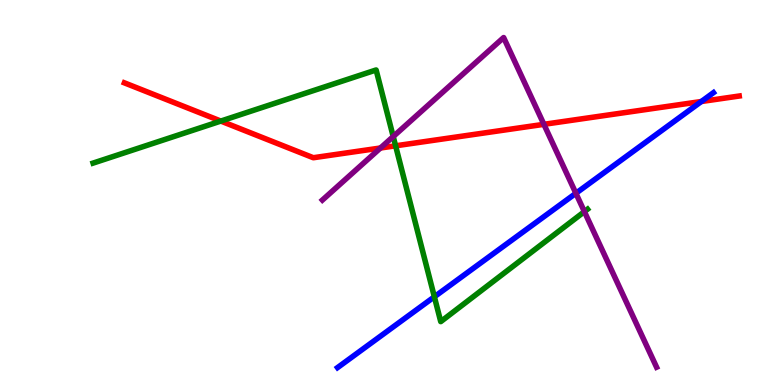[{'lines': ['blue', 'red'], 'intersections': [{'x': 9.05, 'y': 7.36}]}, {'lines': ['green', 'red'], 'intersections': [{'x': 2.85, 'y': 6.86}, {'x': 5.1, 'y': 6.21}]}, {'lines': ['purple', 'red'], 'intersections': [{'x': 4.91, 'y': 6.16}, {'x': 7.02, 'y': 6.77}]}, {'lines': ['blue', 'green'], 'intersections': [{'x': 5.6, 'y': 2.29}]}, {'lines': ['blue', 'purple'], 'intersections': [{'x': 7.43, 'y': 4.98}]}, {'lines': ['green', 'purple'], 'intersections': [{'x': 5.07, 'y': 6.45}, {'x': 7.54, 'y': 4.5}]}]